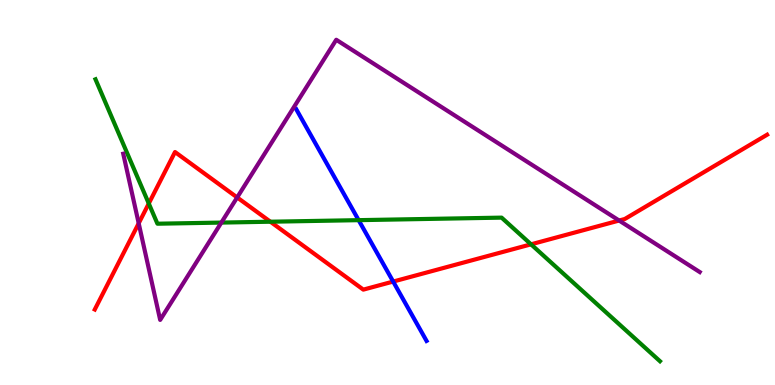[{'lines': ['blue', 'red'], 'intersections': [{'x': 5.07, 'y': 2.69}]}, {'lines': ['green', 'red'], 'intersections': [{'x': 1.92, 'y': 4.71}, {'x': 3.49, 'y': 4.24}, {'x': 6.85, 'y': 3.65}]}, {'lines': ['purple', 'red'], 'intersections': [{'x': 1.79, 'y': 4.2}, {'x': 3.06, 'y': 4.87}, {'x': 7.99, 'y': 4.27}]}, {'lines': ['blue', 'green'], 'intersections': [{'x': 4.63, 'y': 4.28}]}, {'lines': ['blue', 'purple'], 'intersections': []}, {'lines': ['green', 'purple'], 'intersections': [{'x': 2.86, 'y': 4.22}]}]